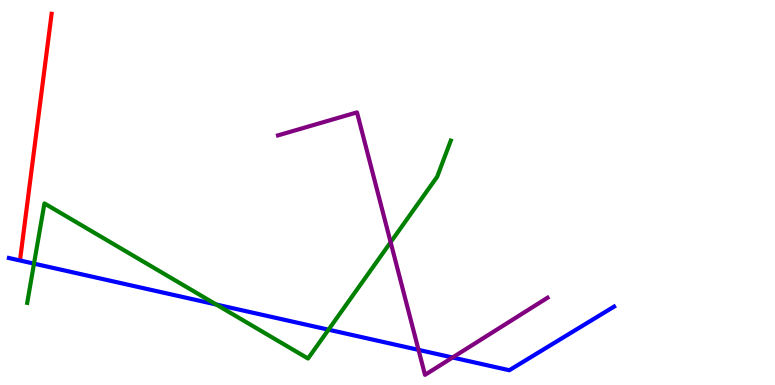[{'lines': ['blue', 'red'], 'intersections': []}, {'lines': ['green', 'red'], 'intersections': []}, {'lines': ['purple', 'red'], 'intersections': []}, {'lines': ['blue', 'green'], 'intersections': [{'x': 0.439, 'y': 3.15}, {'x': 2.79, 'y': 2.09}, {'x': 4.24, 'y': 1.44}]}, {'lines': ['blue', 'purple'], 'intersections': [{'x': 5.4, 'y': 0.912}, {'x': 5.84, 'y': 0.714}]}, {'lines': ['green', 'purple'], 'intersections': [{'x': 5.04, 'y': 3.71}]}]